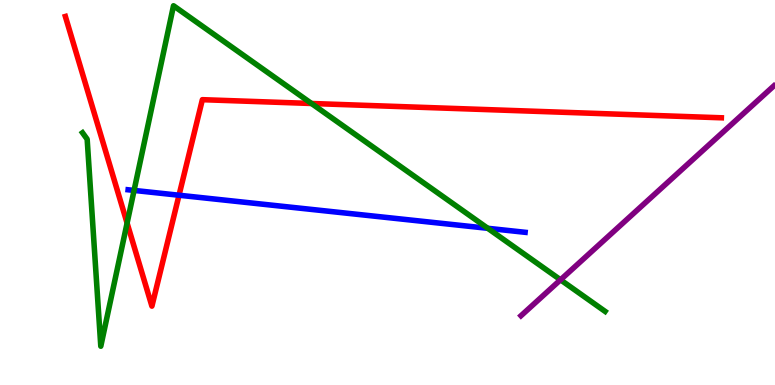[{'lines': ['blue', 'red'], 'intersections': [{'x': 2.31, 'y': 4.93}]}, {'lines': ['green', 'red'], 'intersections': [{'x': 1.64, 'y': 4.21}, {'x': 4.02, 'y': 7.31}]}, {'lines': ['purple', 'red'], 'intersections': []}, {'lines': ['blue', 'green'], 'intersections': [{'x': 1.73, 'y': 5.05}, {'x': 6.29, 'y': 4.07}]}, {'lines': ['blue', 'purple'], 'intersections': []}, {'lines': ['green', 'purple'], 'intersections': [{'x': 7.23, 'y': 2.73}]}]